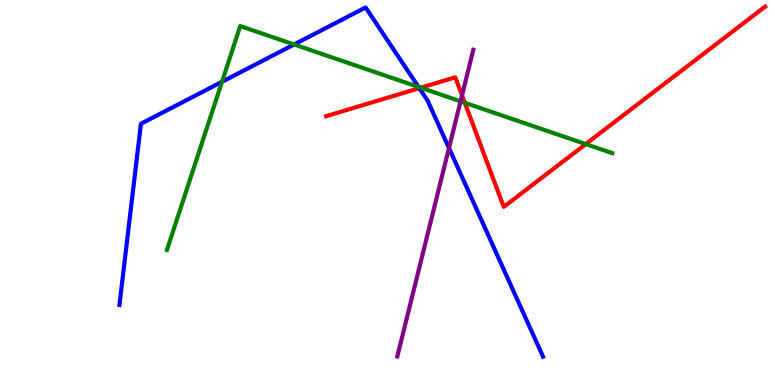[{'lines': ['blue', 'red'], 'intersections': [{'x': 5.41, 'y': 7.71}]}, {'lines': ['green', 'red'], 'intersections': [{'x': 5.43, 'y': 7.72}, {'x': 6.0, 'y': 7.33}, {'x': 7.56, 'y': 6.26}]}, {'lines': ['purple', 'red'], 'intersections': [{'x': 5.96, 'y': 7.52}]}, {'lines': ['blue', 'green'], 'intersections': [{'x': 2.86, 'y': 7.88}, {'x': 3.79, 'y': 8.84}, {'x': 5.4, 'y': 7.74}]}, {'lines': ['blue', 'purple'], 'intersections': [{'x': 5.79, 'y': 6.16}]}, {'lines': ['green', 'purple'], 'intersections': [{'x': 5.94, 'y': 7.37}]}]